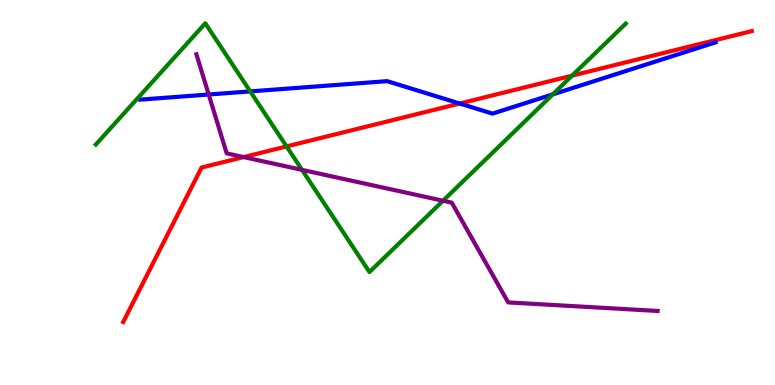[{'lines': ['blue', 'red'], 'intersections': [{'x': 5.93, 'y': 7.31}]}, {'lines': ['green', 'red'], 'intersections': [{'x': 3.7, 'y': 6.2}, {'x': 7.38, 'y': 8.03}]}, {'lines': ['purple', 'red'], 'intersections': [{'x': 3.14, 'y': 5.92}]}, {'lines': ['blue', 'green'], 'intersections': [{'x': 3.23, 'y': 7.63}, {'x': 7.13, 'y': 7.55}]}, {'lines': ['blue', 'purple'], 'intersections': [{'x': 2.69, 'y': 7.55}]}, {'lines': ['green', 'purple'], 'intersections': [{'x': 3.9, 'y': 5.59}, {'x': 5.72, 'y': 4.79}]}]